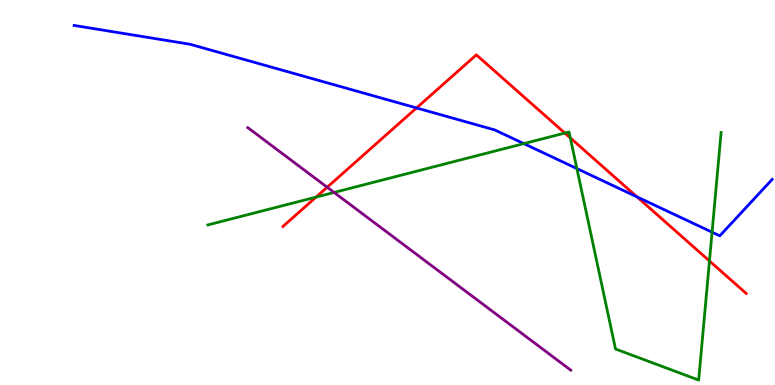[{'lines': ['blue', 'red'], 'intersections': [{'x': 5.37, 'y': 7.2}, {'x': 8.22, 'y': 4.89}]}, {'lines': ['green', 'red'], 'intersections': [{'x': 4.08, 'y': 4.88}, {'x': 7.29, 'y': 6.54}, {'x': 7.36, 'y': 6.42}, {'x': 9.15, 'y': 3.22}]}, {'lines': ['purple', 'red'], 'intersections': [{'x': 4.22, 'y': 5.14}]}, {'lines': ['blue', 'green'], 'intersections': [{'x': 6.76, 'y': 6.27}, {'x': 7.44, 'y': 5.62}, {'x': 9.19, 'y': 3.97}]}, {'lines': ['blue', 'purple'], 'intersections': []}, {'lines': ['green', 'purple'], 'intersections': [{'x': 4.31, 'y': 5.0}]}]